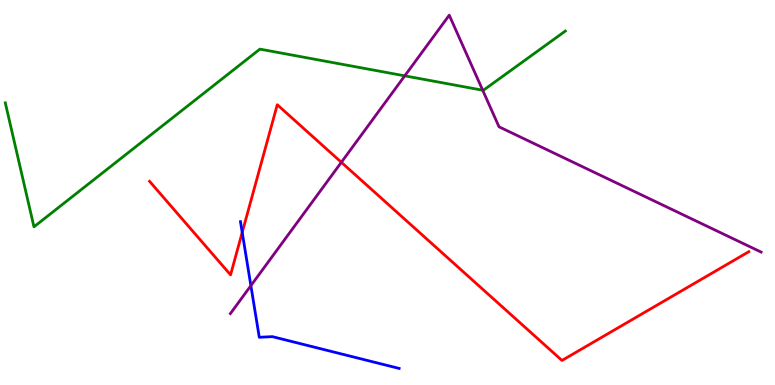[{'lines': ['blue', 'red'], 'intersections': [{'x': 3.13, 'y': 3.96}]}, {'lines': ['green', 'red'], 'intersections': []}, {'lines': ['purple', 'red'], 'intersections': [{'x': 4.4, 'y': 5.78}]}, {'lines': ['blue', 'green'], 'intersections': []}, {'lines': ['blue', 'purple'], 'intersections': [{'x': 3.24, 'y': 2.58}]}, {'lines': ['green', 'purple'], 'intersections': [{'x': 5.22, 'y': 8.03}, {'x': 6.23, 'y': 7.66}]}]